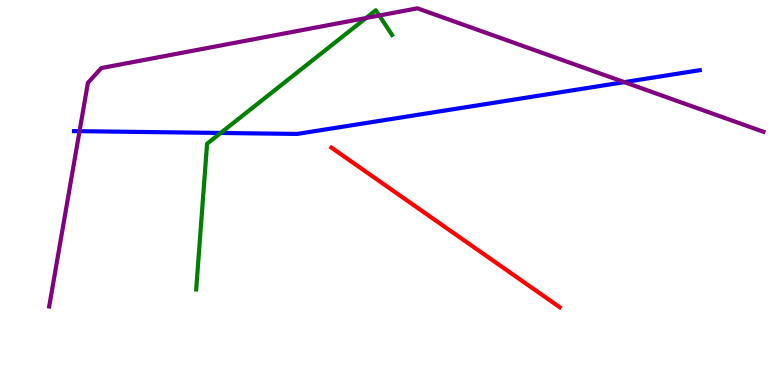[{'lines': ['blue', 'red'], 'intersections': []}, {'lines': ['green', 'red'], 'intersections': []}, {'lines': ['purple', 'red'], 'intersections': []}, {'lines': ['blue', 'green'], 'intersections': [{'x': 2.85, 'y': 6.55}]}, {'lines': ['blue', 'purple'], 'intersections': [{'x': 1.03, 'y': 6.59}, {'x': 8.06, 'y': 7.87}]}, {'lines': ['green', 'purple'], 'intersections': [{'x': 4.72, 'y': 9.53}, {'x': 4.89, 'y': 9.6}]}]